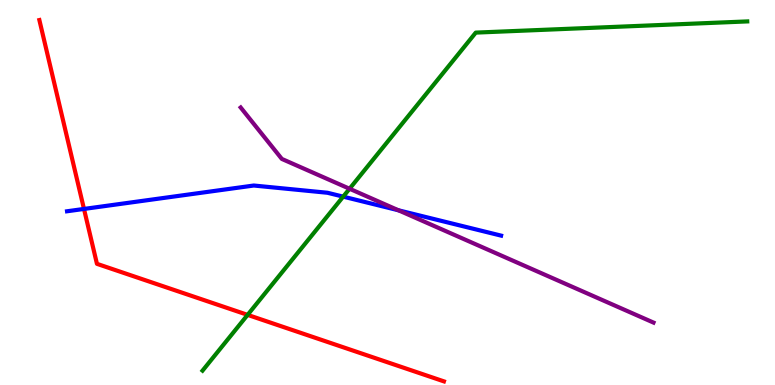[{'lines': ['blue', 'red'], 'intersections': [{'x': 1.08, 'y': 4.57}]}, {'lines': ['green', 'red'], 'intersections': [{'x': 3.19, 'y': 1.82}]}, {'lines': ['purple', 'red'], 'intersections': []}, {'lines': ['blue', 'green'], 'intersections': [{'x': 4.43, 'y': 4.89}]}, {'lines': ['blue', 'purple'], 'intersections': [{'x': 5.14, 'y': 4.54}]}, {'lines': ['green', 'purple'], 'intersections': [{'x': 4.51, 'y': 5.1}]}]